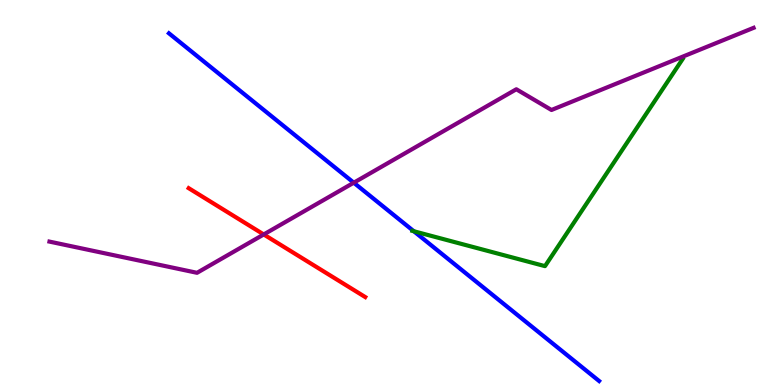[{'lines': ['blue', 'red'], 'intersections': []}, {'lines': ['green', 'red'], 'intersections': []}, {'lines': ['purple', 'red'], 'intersections': [{'x': 3.4, 'y': 3.91}]}, {'lines': ['blue', 'green'], 'intersections': [{'x': 5.34, 'y': 3.99}]}, {'lines': ['blue', 'purple'], 'intersections': [{'x': 4.56, 'y': 5.25}]}, {'lines': ['green', 'purple'], 'intersections': []}]